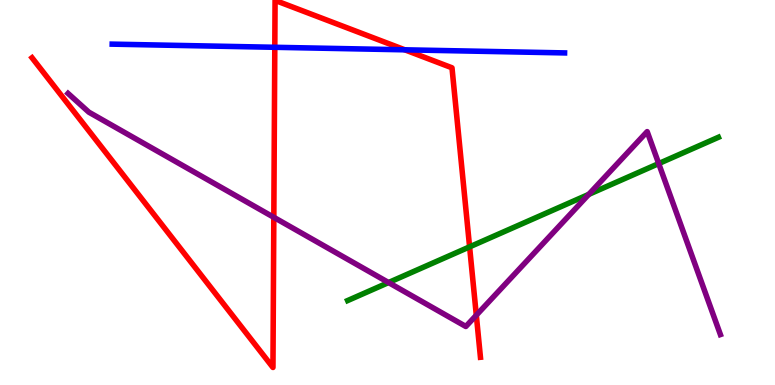[{'lines': ['blue', 'red'], 'intersections': [{'x': 3.55, 'y': 8.77}, {'x': 5.22, 'y': 8.71}]}, {'lines': ['green', 'red'], 'intersections': [{'x': 6.06, 'y': 3.59}]}, {'lines': ['purple', 'red'], 'intersections': [{'x': 3.53, 'y': 4.36}, {'x': 6.15, 'y': 1.81}]}, {'lines': ['blue', 'green'], 'intersections': []}, {'lines': ['blue', 'purple'], 'intersections': []}, {'lines': ['green', 'purple'], 'intersections': [{'x': 5.01, 'y': 2.66}, {'x': 7.6, 'y': 4.95}, {'x': 8.5, 'y': 5.75}]}]